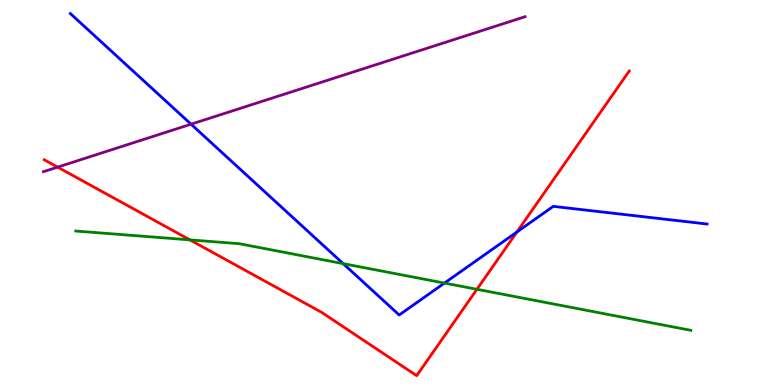[{'lines': ['blue', 'red'], 'intersections': [{'x': 6.67, 'y': 3.97}]}, {'lines': ['green', 'red'], 'intersections': [{'x': 2.45, 'y': 3.77}, {'x': 6.15, 'y': 2.49}]}, {'lines': ['purple', 'red'], 'intersections': [{'x': 0.744, 'y': 5.66}]}, {'lines': ['blue', 'green'], 'intersections': [{'x': 4.43, 'y': 3.15}, {'x': 5.74, 'y': 2.65}]}, {'lines': ['blue', 'purple'], 'intersections': [{'x': 2.47, 'y': 6.77}]}, {'lines': ['green', 'purple'], 'intersections': []}]